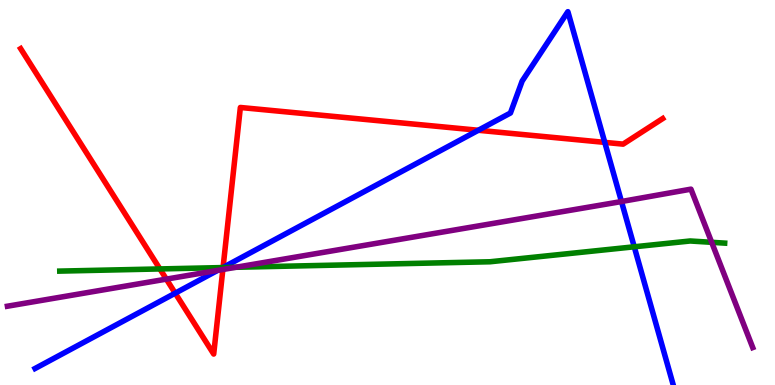[{'lines': ['blue', 'red'], 'intersections': [{'x': 2.26, 'y': 2.39}, {'x': 2.88, 'y': 3.05}, {'x': 6.17, 'y': 6.62}, {'x': 7.8, 'y': 6.3}]}, {'lines': ['green', 'red'], 'intersections': [{'x': 2.06, 'y': 3.01}, {'x': 2.88, 'y': 3.05}]}, {'lines': ['purple', 'red'], 'intersections': [{'x': 2.15, 'y': 2.75}, {'x': 2.88, 'y': 3.0}]}, {'lines': ['blue', 'green'], 'intersections': [{'x': 2.88, 'y': 3.05}, {'x': 8.18, 'y': 3.59}]}, {'lines': ['blue', 'purple'], 'intersections': [{'x': 2.81, 'y': 2.98}, {'x': 8.02, 'y': 4.77}]}, {'lines': ['green', 'purple'], 'intersections': [{'x': 3.04, 'y': 3.06}, {'x': 9.18, 'y': 3.71}]}]